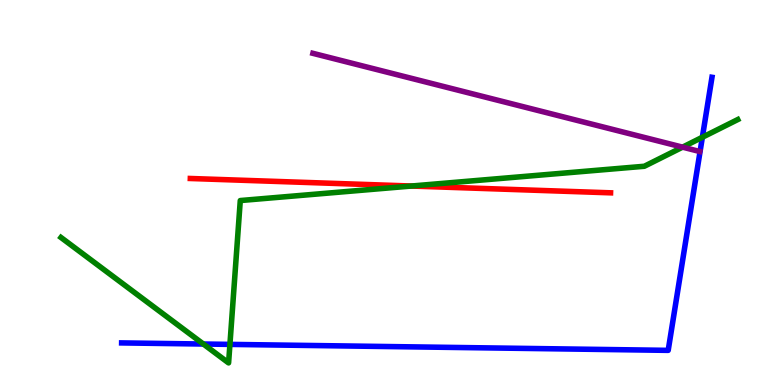[{'lines': ['blue', 'red'], 'intersections': []}, {'lines': ['green', 'red'], 'intersections': [{'x': 5.31, 'y': 5.17}]}, {'lines': ['purple', 'red'], 'intersections': []}, {'lines': ['blue', 'green'], 'intersections': [{'x': 2.62, 'y': 1.06}, {'x': 2.97, 'y': 1.05}, {'x': 9.06, 'y': 6.43}]}, {'lines': ['blue', 'purple'], 'intersections': []}, {'lines': ['green', 'purple'], 'intersections': [{'x': 8.81, 'y': 6.18}]}]